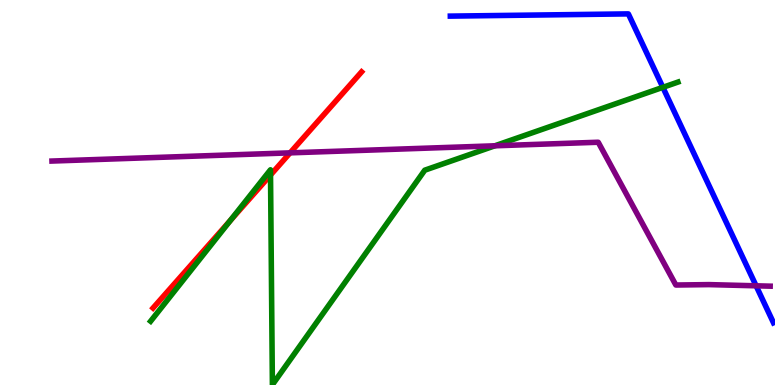[{'lines': ['blue', 'red'], 'intersections': []}, {'lines': ['green', 'red'], 'intersections': [{'x': 2.97, 'y': 4.27}, {'x': 3.49, 'y': 5.45}]}, {'lines': ['purple', 'red'], 'intersections': [{'x': 3.74, 'y': 6.03}]}, {'lines': ['blue', 'green'], 'intersections': [{'x': 8.55, 'y': 7.73}]}, {'lines': ['blue', 'purple'], 'intersections': [{'x': 9.76, 'y': 2.58}]}, {'lines': ['green', 'purple'], 'intersections': [{'x': 6.39, 'y': 6.21}]}]